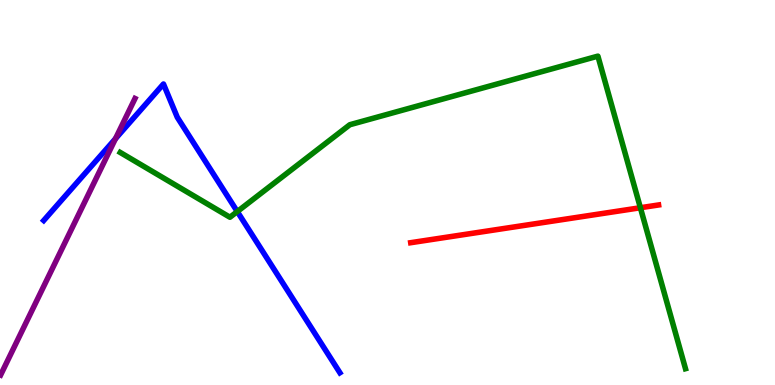[{'lines': ['blue', 'red'], 'intersections': []}, {'lines': ['green', 'red'], 'intersections': [{'x': 8.26, 'y': 4.6}]}, {'lines': ['purple', 'red'], 'intersections': []}, {'lines': ['blue', 'green'], 'intersections': [{'x': 3.06, 'y': 4.5}]}, {'lines': ['blue', 'purple'], 'intersections': [{'x': 1.49, 'y': 6.4}]}, {'lines': ['green', 'purple'], 'intersections': []}]